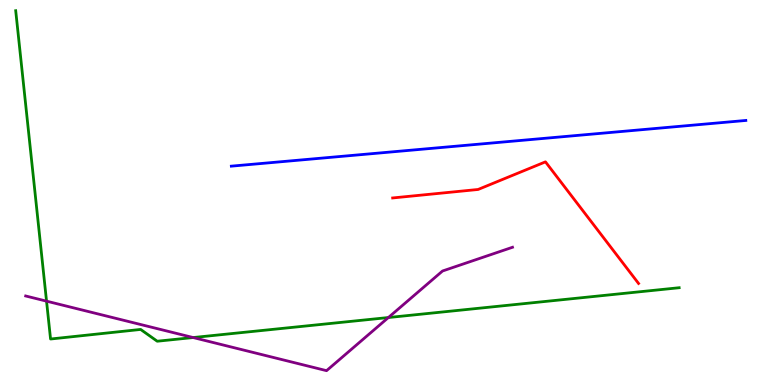[{'lines': ['blue', 'red'], 'intersections': []}, {'lines': ['green', 'red'], 'intersections': []}, {'lines': ['purple', 'red'], 'intersections': []}, {'lines': ['blue', 'green'], 'intersections': []}, {'lines': ['blue', 'purple'], 'intersections': []}, {'lines': ['green', 'purple'], 'intersections': [{'x': 0.601, 'y': 2.18}, {'x': 2.49, 'y': 1.23}, {'x': 5.01, 'y': 1.75}]}]